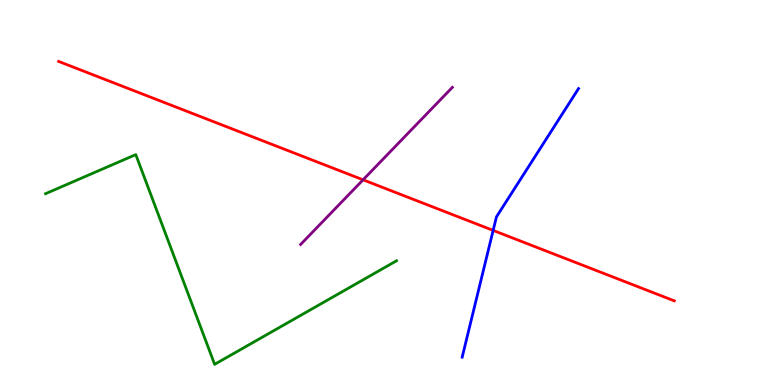[{'lines': ['blue', 'red'], 'intersections': [{'x': 6.36, 'y': 4.02}]}, {'lines': ['green', 'red'], 'intersections': []}, {'lines': ['purple', 'red'], 'intersections': [{'x': 4.68, 'y': 5.33}]}, {'lines': ['blue', 'green'], 'intersections': []}, {'lines': ['blue', 'purple'], 'intersections': []}, {'lines': ['green', 'purple'], 'intersections': []}]